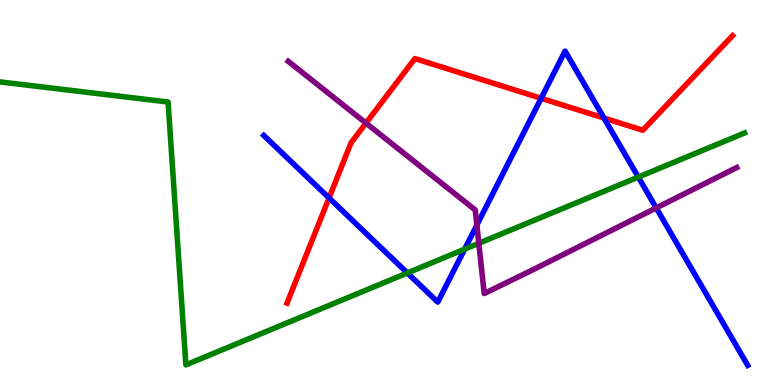[{'lines': ['blue', 'red'], 'intersections': [{'x': 4.25, 'y': 4.86}, {'x': 6.98, 'y': 7.45}, {'x': 7.79, 'y': 6.93}]}, {'lines': ['green', 'red'], 'intersections': []}, {'lines': ['purple', 'red'], 'intersections': [{'x': 4.72, 'y': 6.8}]}, {'lines': ['blue', 'green'], 'intersections': [{'x': 5.26, 'y': 2.91}, {'x': 6.0, 'y': 3.53}, {'x': 8.24, 'y': 5.4}]}, {'lines': ['blue', 'purple'], 'intersections': [{'x': 6.15, 'y': 4.15}, {'x': 8.47, 'y': 4.6}]}, {'lines': ['green', 'purple'], 'intersections': [{'x': 6.18, 'y': 3.68}]}]